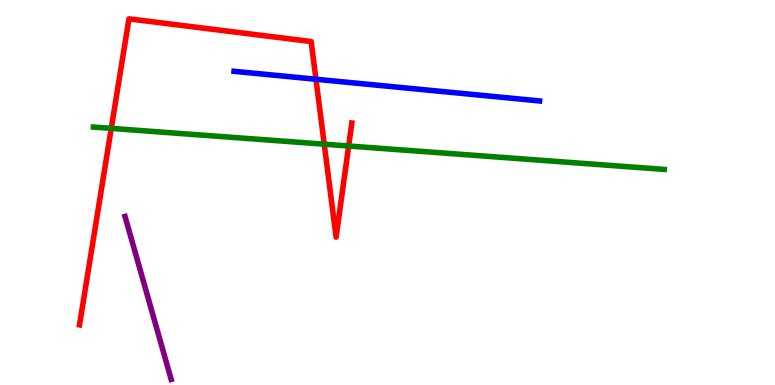[{'lines': ['blue', 'red'], 'intersections': [{'x': 4.08, 'y': 7.94}]}, {'lines': ['green', 'red'], 'intersections': [{'x': 1.44, 'y': 6.67}, {'x': 4.18, 'y': 6.25}, {'x': 4.5, 'y': 6.21}]}, {'lines': ['purple', 'red'], 'intersections': []}, {'lines': ['blue', 'green'], 'intersections': []}, {'lines': ['blue', 'purple'], 'intersections': []}, {'lines': ['green', 'purple'], 'intersections': []}]